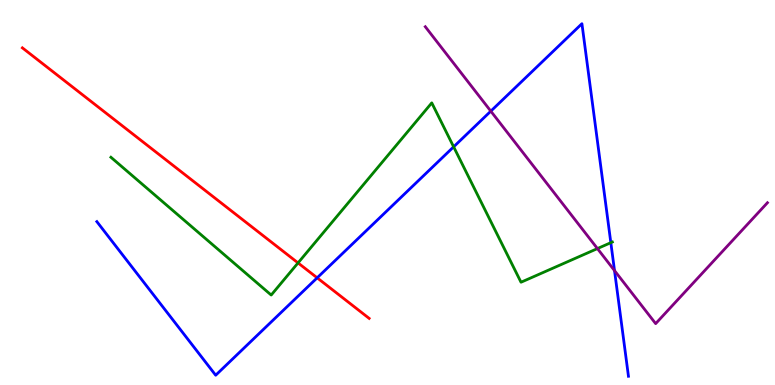[{'lines': ['blue', 'red'], 'intersections': [{'x': 4.09, 'y': 2.78}]}, {'lines': ['green', 'red'], 'intersections': [{'x': 3.85, 'y': 3.17}]}, {'lines': ['purple', 'red'], 'intersections': []}, {'lines': ['blue', 'green'], 'intersections': [{'x': 5.85, 'y': 6.19}, {'x': 7.88, 'y': 3.7}]}, {'lines': ['blue', 'purple'], 'intersections': [{'x': 6.33, 'y': 7.11}, {'x': 7.93, 'y': 2.97}]}, {'lines': ['green', 'purple'], 'intersections': [{'x': 7.71, 'y': 3.54}]}]